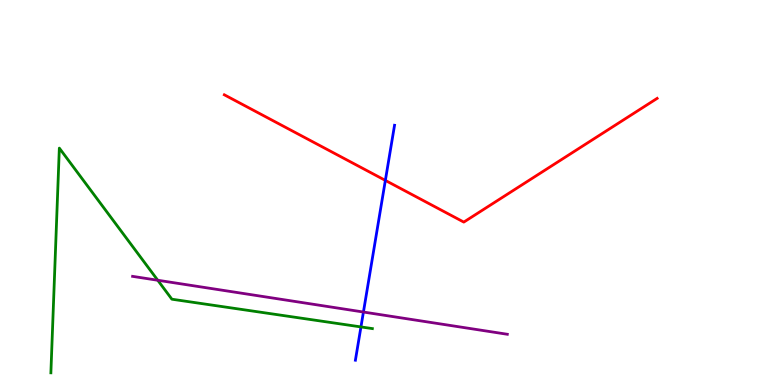[{'lines': ['blue', 'red'], 'intersections': [{'x': 4.97, 'y': 5.31}]}, {'lines': ['green', 'red'], 'intersections': []}, {'lines': ['purple', 'red'], 'intersections': []}, {'lines': ['blue', 'green'], 'intersections': [{'x': 4.66, 'y': 1.51}]}, {'lines': ['blue', 'purple'], 'intersections': [{'x': 4.69, 'y': 1.9}]}, {'lines': ['green', 'purple'], 'intersections': [{'x': 2.04, 'y': 2.72}]}]